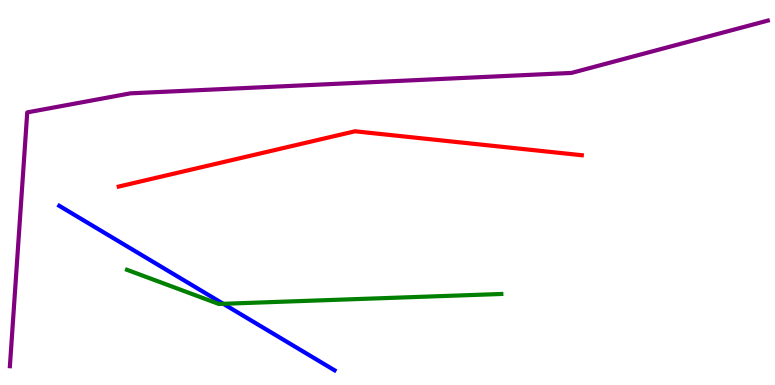[{'lines': ['blue', 'red'], 'intersections': []}, {'lines': ['green', 'red'], 'intersections': []}, {'lines': ['purple', 'red'], 'intersections': []}, {'lines': ['blue', 'green'], 'intersections': [{'x': 2.88, 'y': 2.11}]}, {'lines': ['blue', 'purple'], 'intersections': []}, {'lines': ['green', 'purple'], 'intersections': []}]